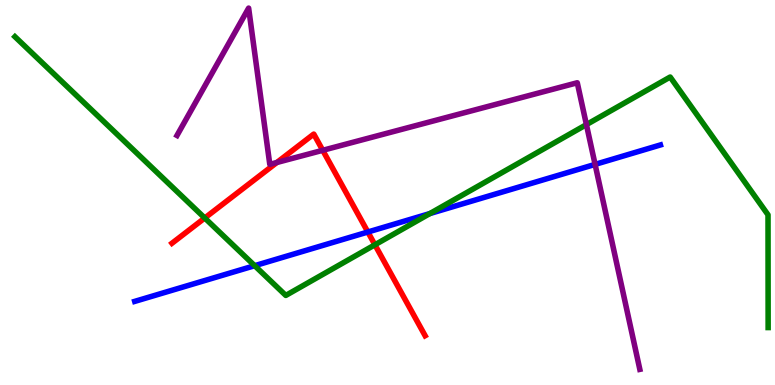[{'lines': ['blue', 'red'], 'intersections': [{'x': 4.75, 'y': 3.97}]}, {'lines': ['green', 'red'], 'intersections': [{'x': 2.64, 'y': 4.34}, {'x': 4.84, 'y': 3.64}]}, {'lines': ['purple', 'red'], 'intersections': [{'x': 3.57, 'y': 5.78}, {'x': 4.16, 'y': 6.1}]}, {'lines': ['blue', 'green'], 'intersections': [{'x': 3.29, 'y': 3.1}, {'x': 5.55, 'y': 4.45}]}, {'lines': ['blue', 'purple'], 'intersections': [{'x': 7.68, 'y': 5.73}]}, {'lines': ['green', 'purple'], 'intersections': [{'x': 7.57, 'y': 6.76}]}]